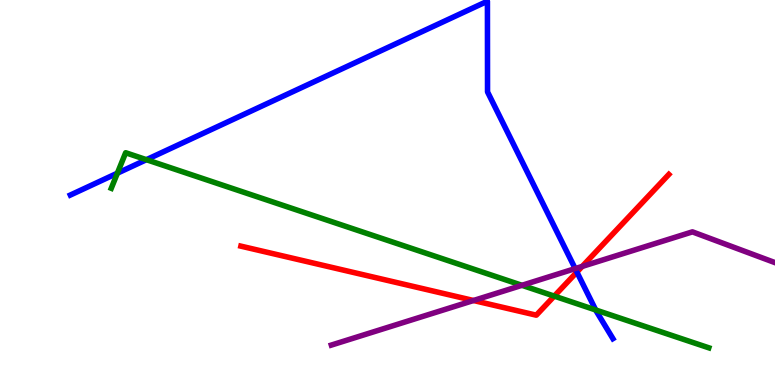[{'lines': ['blue', 'red'], 'intersections': [{'x': 7.44, 'y': 2.93}]}, {'lines': ['green', 'red'], 'intersections': [{'x': 7.15, 'y': 2.31}]}, {'lines': ['purple', 'red'], 'intersections': [{'x': 6.11, 'y': 2.19}, {'x': 7.51, 'y': 3.08}]}, {'lines': ['blue', 'green'], 'intersections': [{'x': 1.51, 'y': 5.5}, {'x': 1.89, 'y': 5.85}, {'x': 7.69, 'y': 1.95}]}, {'lines': ['blue', 'purple'], 'intersections': [{'x': 7.42, 'y': 3.02}]}, {'lines': ['green', 'purple'], 'intersections': [{'x': 6.74, 'y': 2.59}]}]